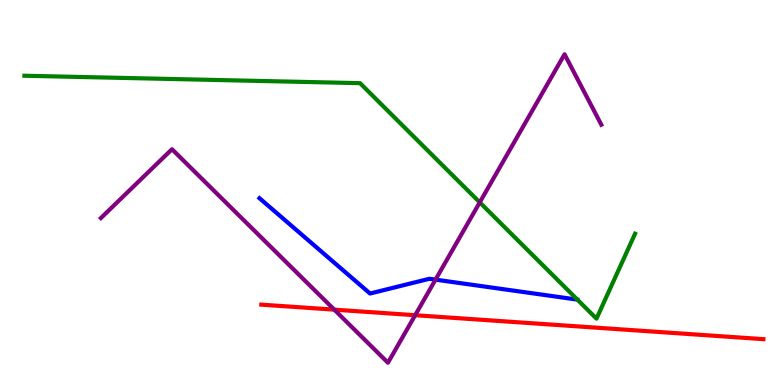[{'lines': ['blue', 'red'], 'intersections': []}, {'lines': ['green', 'red'], 'intersections': []}, {'lines': ['purple', 'red'], 'intersections': [{'x': 4.31, 'y': 1.96}, {'x': 5.36, 'y': 1.81}]}, {'lines': ['blue', 'green'], 'intersections': []}, {'lines': ['blue', 'purple'], 'intersections': [{'x': 5.62, 'y': 2.74}]}, {'lines': ['green', 'purple'], 'intersections': [{'x': 6.19, 'y': 4.74}]}]